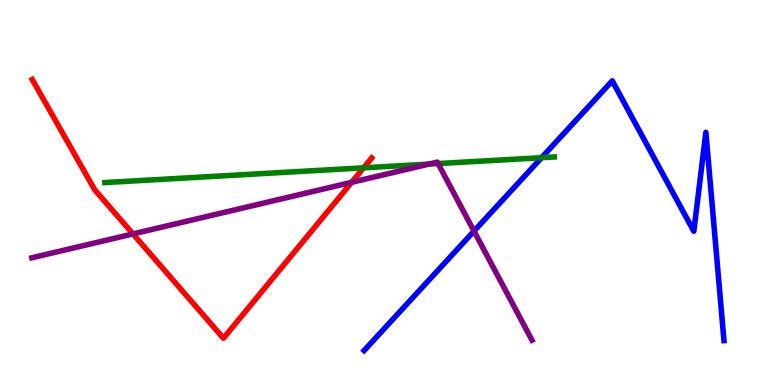[{'lines': ['blue', 'red'], 'intersections': []}, {'lines': ['green', 'red'], 'intersections': [{'x': 4.69, 'y': 5.64}]}, {'lines': ['purple', 'red'], 'intersections': [{'x': 1.72, 'y': 3.92}, {'x': 4.54, 'y': 5.26}]}, {'lines': ['blue', 'green'], 'intersections': [{'x': 6.99, 'y': 5.9}]}, {'lines': ['blue', 'purple'], 'intersections': [{'x': 6.12, 'y': 4.0}]}, {'lines': ['green', 'purple'], 'intersections': [{'x': 5.53, 'y': 5.74}, {'x': 5.65, 'y': 5.75}]}]